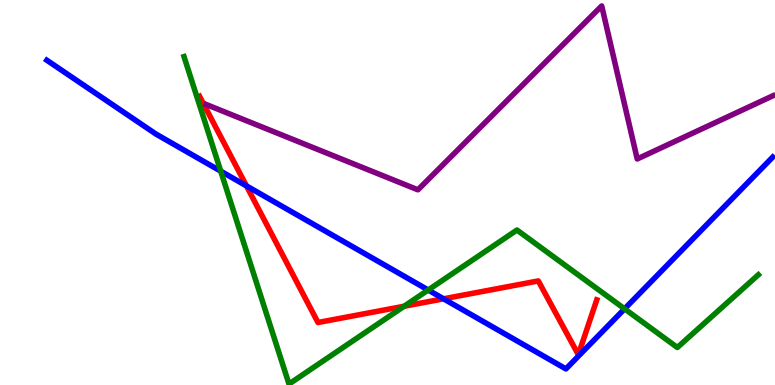[{'lines': ['blue', 'red'], 'intersections': [{'x': 3.18, 'y': 5.17}, {'x': 5.72, 'y': 2.24}]}, {'lines': ['green', 'red'], 'intersections': [{'x': 5.21, 'y': 2.05}]}, {'lines': ['purple', 'red'], 'intersections': []}, {'lines': ['blue', 'green'], 'intersections': [{'x': 2.85, 'y': 5.55}, {'x': 5.52, 'y': 2.47}, {'x': 8.06, 'y': 1.98}]}, {'lines': ['blue', 'purple'], 'intersections': []}, {'lines': ['green', 'purple'], 'intersections': []}]